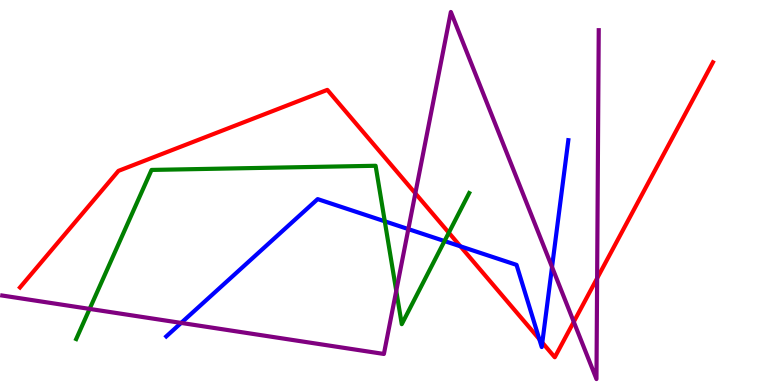[{'lines': ['blue', 'red'], 'intersections': [{'x': 5.94, 'y': 3.6}, {'x': 6.96, 'y': 1.19}, {'x': 7.0, 'y': 1.1}]}, {'lines': ['green', 'red'], 'intersections': [{'x': 5.79, 'y': 3.96}]}, {'lines': ['purple', 'red'], 'intersections': [{'x': 5.36, 'y': 4.98}, {'x': 7.4, 'y': 1.64}, {'x': 7.7, 'y': 2.77}]}, {'lines': ['blue', 'green'], 'intersections': [{'x': 4.96, 'y': 4.25}, {'x': 5.74, 'y': 3.74}]}, {'lines': ['blue', 'purple'], 'intersections': [{'x': 2.34, 'y': 1.61}, {'x': 5.27, 'y': 4.05}, {'x': 7.12, 'y': 3.06}]}, {'lines': ['green', 'purple'], 'intersections': [{'x': 1.16, 'y': 1.98}, {'x': 5.11, 'y': 2.45}]}]